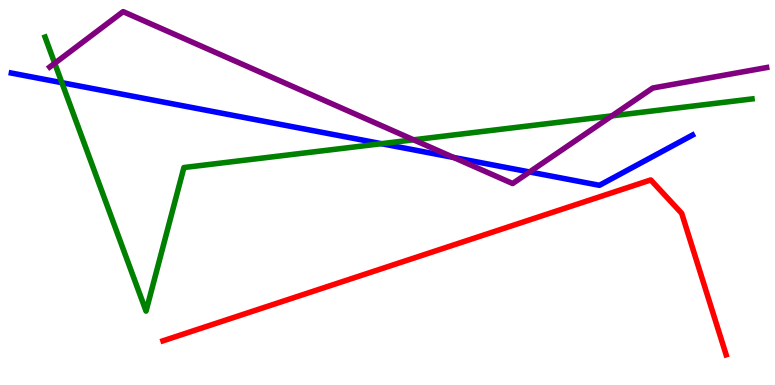[{'lines': ['blue', 'red'], 'intersections': []}, {'lines': ['green', 'red'], 'intersections': []}, {'lines': ['purple', 'red'], 'intersections': []}, {'lines': ['blue', 'green'], 'intersections': [{'x': 0.798, 'y': 7.85}, {'x': 4.92, 'y': 6.27}]}, {'lines': ['blue', 'purple'], 'intersections': [{'x': 5.85, 'y': 5.91}, {'x': 6.83, 'y': 5.53}]}, {'lines': ['green', 'purple'], 'intersections': [{'x': 0.706, 'y': 8.36}, {'x': 5.34, 'y': 6.37}, {'x': 7.9, 'y': 6.99}]}]